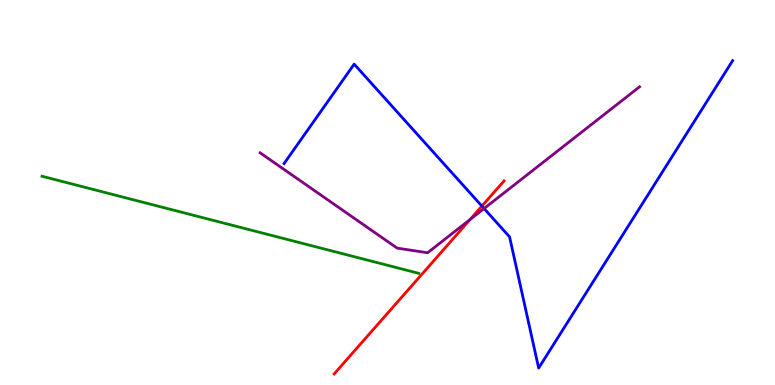[{'lines': ['blue', 'red'], 'intersections': [{'x': 6.22, 'y': 4.65}]}, {'lines': ['green', 'red'], 'intersections': []}, {'lines': ['purple', 'red'], 'intersections': [{'x': 6.07, 'y': 4.3}]}, {'lines': ['blue', 'green'], 'intersections': []}, {'lines': ['blue', 'purple'], 'intersections': [{'x': 6.25, 'y': 4.58}]}, {'lines': ['green', 'purple'], 'intersections': []}]